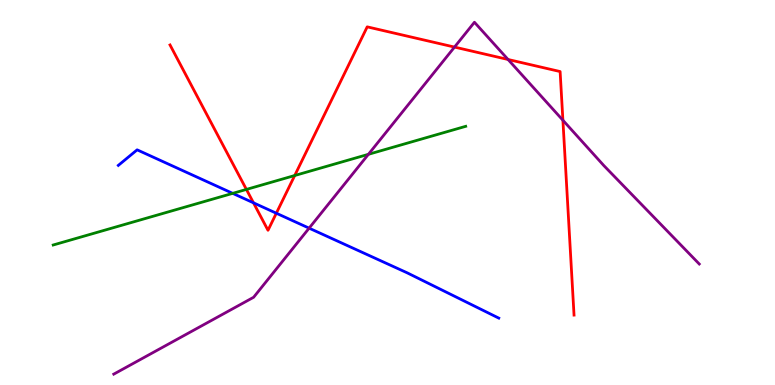[{'lines': ['blue', 'red'], 'intersections': [{'x': 3.27, 'y': 4.73}, {'x': 3.57, 'y': 4.46}]}, {'lines': ['green', 'red'], 'intersections': [{'x': 3.18, 'y': 5.08}, {'x': 3.8, 'y': 5.44}]}, {'lines': ['purple', 'red'], 'intersections': [{'x': 5.86, 'y': 8.78}, {'x': 6.56, 'y': 8.45}, {'x': 7.26, 'y': 6.88}]}, {'lines': ['blue', 'green'], 'intersections': [{'x': 3.0, 'y': 4.98}]}, {'lines': ['blue', 'purple'], 'intersections': [{'x': 3.99, 'y': 4.07}]}, {'lines': ['green', 'purple'], 'intersections': [{'x': 4.75, 'y': 5.99}]}]